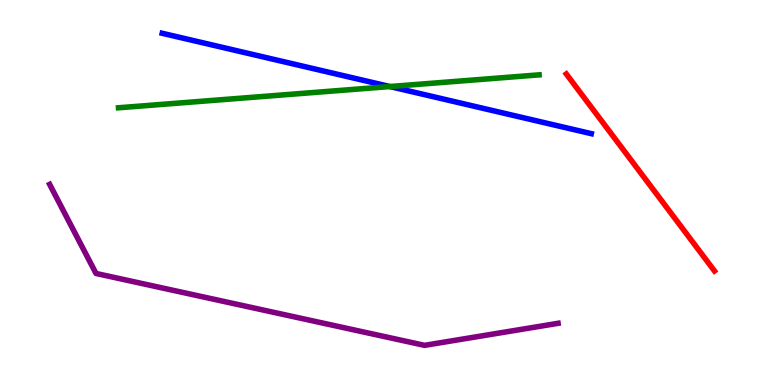[{'lines': ['blue', 'red'], 'intersections': []}, {'lines': ['green', 'red'], 'intersections': []}, {'lines': ['purple', 'red'], 'intersections': []}, {'lines': ['blue', 'green'], 'intersections': [{'x': 5.03, 'y': 7.75}]}, {'lines': ['blue', 'purple'], 'intersections': []}, {'lines': ['green', 'purple'], 'intersections': []}]